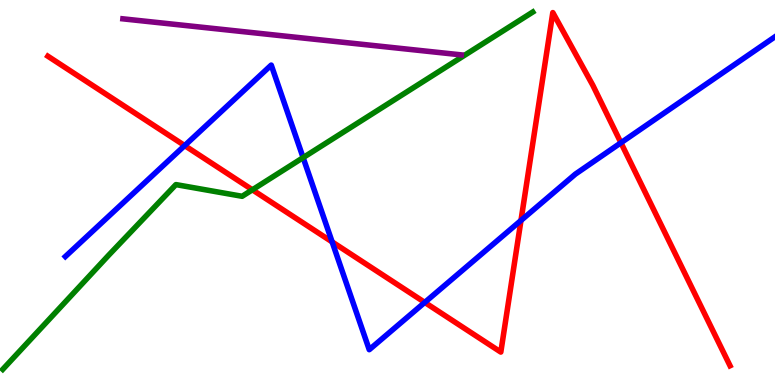[{'lines': ['blue', 'red'], 'intersections': [{'x': 2.38, 'y': 6.22}, {'x': 4.29, 'y': 3.72}, {'x': 5.48, 'y': 2.15}, {'x': 6.72, 'y': 4.27}, {'x': 8.01, 'y': 6.29}]}, {'lines': ['green', 'red'], 'intersections': [{'x': 3.26, 'y': 5.07}]}, {'lines': ['purple', 'red'], 'intersections': []}, {'lines': ['blue', 'green'], 'intersections': [{'x': 3.91, 'y': 5.91}]}, {'lines': ['blue', 'purple'], 'intersections': []}, {'lines': ['green', 'purple'], 'intersections': []}]